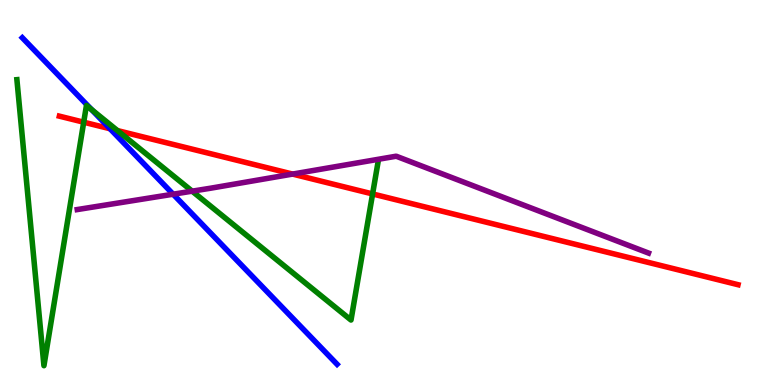[{'lines': ['blue', 'red'], 'intersections': [{'x': 1.42, 'y': 6.66}]}, {'lines': ['green', 'red'], 'intersections': [{'x': 1.08, 'y': 6.83}, {'x': 1.52, 'y': 6.61}, {'x': 4.81, 'y': 4.96}]}, {'lines': ['purple', 'red'], 'intersections': [{'x': 3.78, 'y': 5.48}]}, {'lines': ['blue', 'green'], 'intersections': [{'x': 1.18, 'y': 7.15}]}, {'lines': ['blue', 'purple'], 'intersections': [{'x': 2.23, 'y': 4.96}]}, {'lines': ['green', 'purple'], 'intersections': [{'x': 2.48, 'y': 5.03}]}]